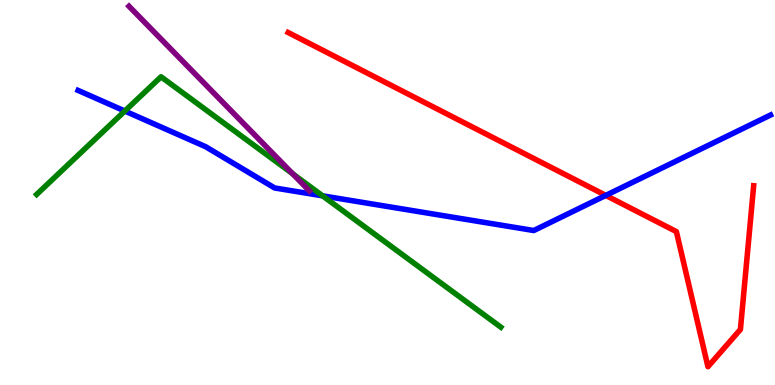[{'lines': ['blue', 'red'], 'intersections': [{'x': 7.82, 'y': 4.92}]}, {'lines': ['green', 'red'], 'intersections': []}, {'lines': ['purple', 'red'], 'intersections': []}, {'lines': ['blue', 'green'], 'intersections': [{'x': 1.61, 'y': 7.12}, {'x': 4.16, 'y': 4.91}]}, {'lines': ['blue', 'purple'], 'intersections': []}, {'lines': ['green', 'purple'], 'intersections': [{'x': 3.78, 'y': 5.48}]}]